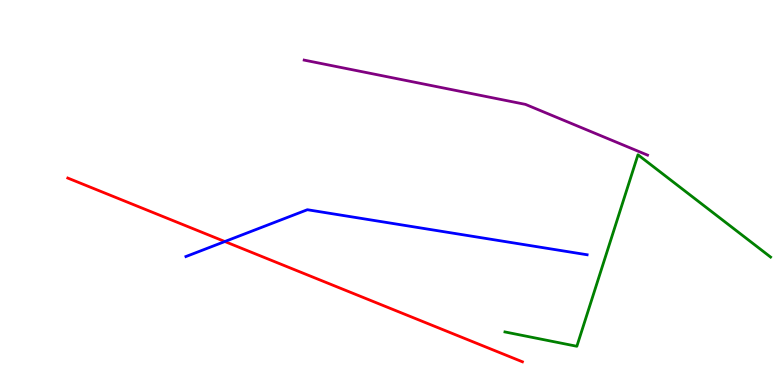[{'lines': ['blue', 'red'], 'intersections': [{'x': 2.9, 'y': 3.73}]}, {'lines': ['green', 'red'], 'intersections': []}, {'lines': ['purple', 'red'], 'intersections': []}, {'lines': ['blue', 'green'], 'intersections': []}, {'lines': ['blue', 'purple'], 'intersections': []}, {'lines': ['green', 'purple'], 'intersections': []}]